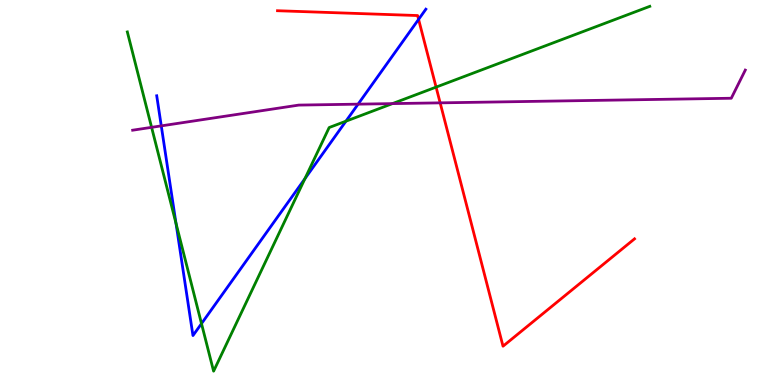[{'lines': ['blue', 'red'], 'intersections': [{'x': 5.4, 'y': 9.5}]}, {'lines': ['green', 'red'], 'intersections': [{'x': 5.63, 'y': 7.74}]}, {'lines': ['purple', 'red'], 'intersections': [{'x': 5.68, 'y': 7.33}]}, {'lines': ['blue', 'green'], 'intersections': [{'x': 2.27, 'y': 4.2}, {'x': 2.6, 'y': 1.59}, {'x': 3.93, 'y': 5.36}, {'x': 4.46, 'y': 6.85}]}, {'lines': ['blue', 'purple'], 'intersections': [{'x': 2.08, 'y': 6.73}, {'x': 4.62, 'y': 7.29}]}, {'lines': ['green', 'purple'], 'intersections': [{'x': 1.96, 'y': 6.69}, {'x': 5.06, 'y': 7.31}]}]